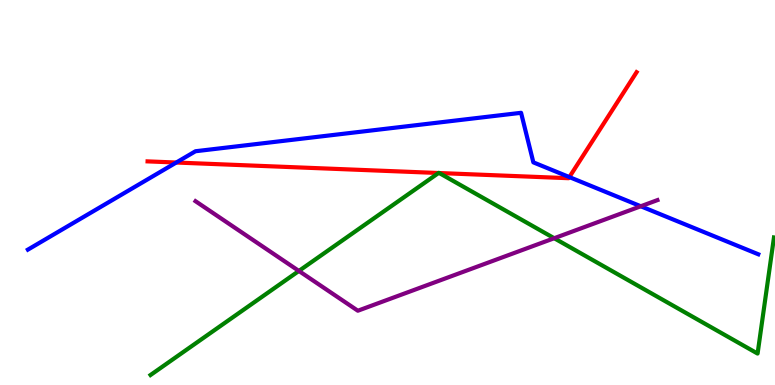[{'lines': ['blue', 'red'], 'intersections': [{'x': 2.27, 'y': 5.78}, {'x': 7.35, 'y': 5.4}]}, {'lines': ['green', 'red'], 'intersections': [{'x': 5.66, 'y': 5.51}, {'x': 5.67, 'y': 5.51}]}, {'lines': ['purple', 'red'], 'intersections': []}, {'lines': ['blue', 'green'], 'intersections': []}, {'lines': ['blue', 'purple'], 'intersections': [{'x': 8.27, 'y': 4.64}]}, {'lines': ['green', 'purple'], 'intersections': [{'x': 3.86, 'y': 2.96}, {'x': 7.15, 'y': 3.81}]}]